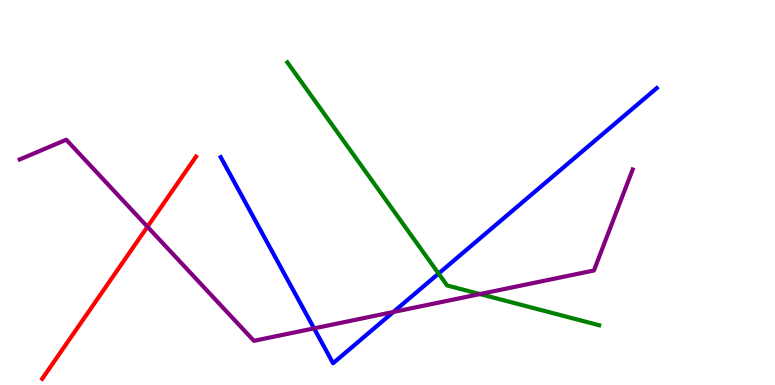[{'lines': ['blue', 'red'], 'intersections': []}, {'lines': ['green', 'red'], 'intersections': []}, {'lines': ['purple', 'red'], 'intersections': [{'x': 1.9, 'y': 4.11}]}, {'lines': ['blue', 'green'], 'intersections': [{'x': 5.66, 'y': 2.89}]}, {'lines': ['blue', 'purple'], 'intersections': [{'x': 4.05, 'y': 1.47}, {'x': 5.08, 'y': 1.9}]}, {'lines': ['green', 'purple'], 'intersections': [{'x': 6.19, 'y': 2.36}]}]